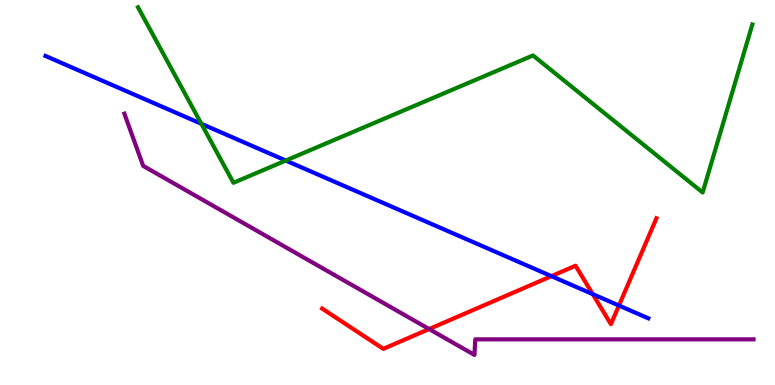[{'lines': ['blue', 'red'], 'intersections': [{'x': 7.12, 'y': 2.83}, {'x': 7.65, 'y': 2.36}, {'x': 7.99, 'y': 2.06}]}, {'lines': ['green', 'red'], 'intersections': []}, {'lines': ['purple', 'red'], 'intersections': [{'x': 5.54, 'y': 1.45}]}, {'lines': ['blue', 'green'], 'intersections': [{'x': 2.6, 'y': 6.78}, {'x': 3.69, 'y': 5.83}]}, {'lines': ['blue', 'purple'], 'intersections': []}, {'lines': ['green', 'purple'], 'intersections': []}]